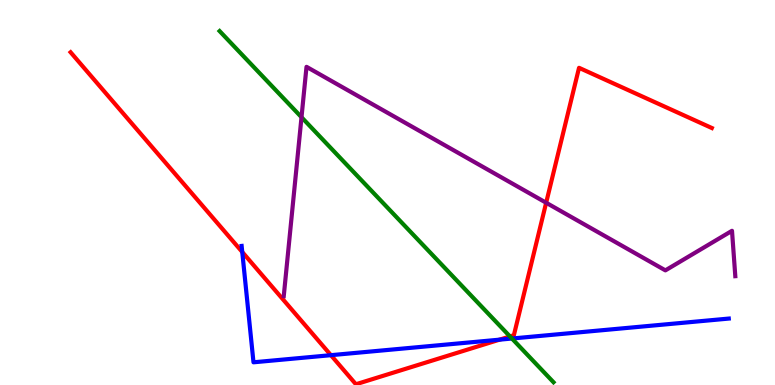[{'lines': ['blue', 'red'], 'intersections': [{'x': 3.13, 'y': 3.45}, {'x': 4.27, 'y': 0.775}, {'x': 6.45, 'y': 1.18}]}, {'lines': ['green', 'red'], 'intersections': [{'x': 6.58, 'y': 1.26}]}, {'lines': ['purple', 'red'], 'intersections': [{'x': 7.05, 'y': 4.73}]}, {'lines': ['blue', 'green'], 'intersections': [{'x': 6.61, 'y': 1.21}]}, {'lines': ['blue', 'purple'], 'intersections': []}, {'lines': ['green', 'purple'], 'intersections': [{'x': 3.89, 'y': 6.96}]}]